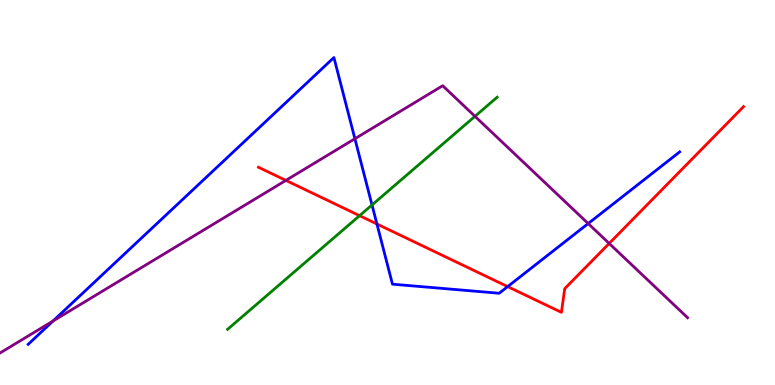[{'lines': ['blue', 'red'], 'intersections': [{'x': 4.86, 'y': 4.18}, {'x': 6.55, 'y': 2.56}]}, {'lines': ['green', 'red'], 'intersections': [{'x': 4.64, 'y': 4.4}]}, {'lines': ['purple', 'red'], 'intersections': [{'x': 3.69, 'y': 5.31}, {'x': 7.86, 'y': 3.68}]}, {'lines': ['blue', 'green'], 'intersections': [{'x': 4.8, 'y': 4.68}]}, {'lines': ['blue', 'purple'], 'intersections': [{'x': 0.685, 'y': 1.66}, {'x': 4.58, 'y': 6.4}, {'x': 7.59, 'y': 4.19}]}, {'lines': ['green', 'purple'], 'intersections': [{'x': 6.13, 'y': 6.98}]}]